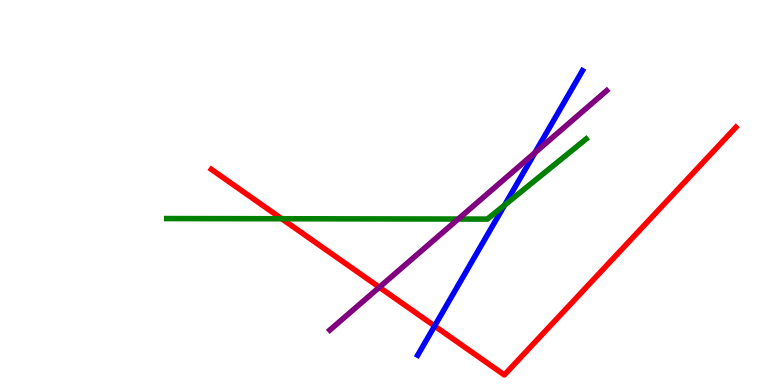[{'lines': ['blue', 'red'], 'intersections': [{'x': 5.61, 'y': 1.53}]}, {'lines': ['green', 'red'], 'intersections': [{'x': 3.64, 'y': 4.32}]}, {'lines': ['purple', 'red'], 'intersections': [{'x': 4.89, 'y': 2.54}]}, {'lines': ['blue', 'green'], 'intersections': [{'x': 6.51, 'y': 4.67}]}, {'lines': ['blue', 'purple'], 'intersections': [{'x': 6.9, 'y': 6.03}]}, {'lines': ['green', 'purple'], 'intersections': [{'x': 5.91, 'y': 4.31}]}]